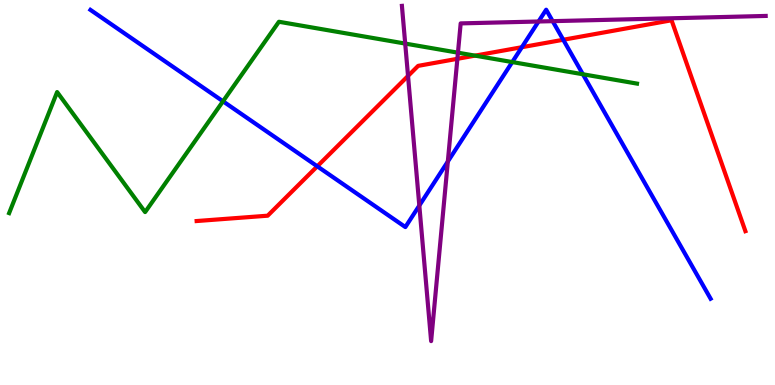[{'lines': ['blue', 'red'], 'intersections': [{'x': 4.09, 'y': 5.68}, {'x': 6.73, 'y': 8.77}, {'x': 7.27, 'y': 8.97}]}, {'lines': ['green', 'red'], 'intersections': [{'x': 6.13, 'y': 8.55}]}, {'lines': ['purple', 'red'], 'intersections': [{'x': 5.26, 'y': 8.03}, {'x': 5.9, 'y': 8.47}]}, {'lines': ['blue', 'green'], 'intersections': [{'x': 2.88, 'y': 7.37}, {'x': 6.61, 'y': 8.39}, {'x': 7.52, 'y': 8.07}]}, {'lines': ['blue', 'purple'], 'intersections': [{'x': 5.41, 'y': 4.66}, {'x': 5.78, 'y': 5.8}, {'x': 6.95, 'y': 9.44}, {'x': 7.13, 'y': 9.45}]}, {'lines': ['green', 'purple'], 'intersections': [{'x': 5.23, 'y': 8.87}, {'x': 5.91, 'y': 8.63}]}]